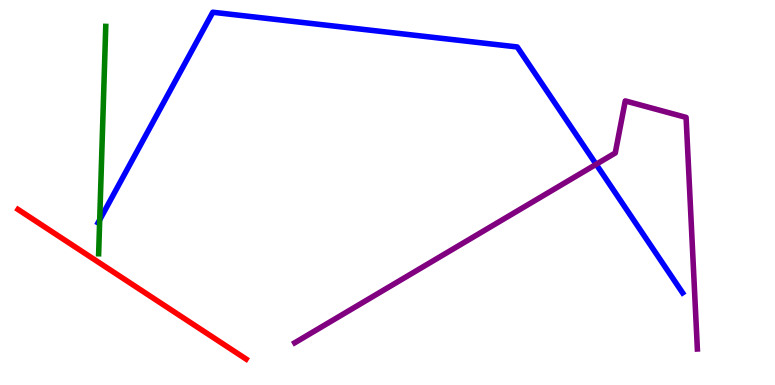[{'lines': ['blue', 'red'], 'intersections': []}, {'lines': ['green', 'red'], 'intersections': []}, {'lines': ['purple', 'red'], 'intersections': []}, {'lines': ['blue', 'green'], 'intersections': [{'x': 1.29, 'y': 4.29}]}, {'lines': ['blue', 'purple'], 'intersections': [{'x': 7.69, 'y': 5.73}]}, {'lines': ['green', 'purple'], 'intersections': []}]